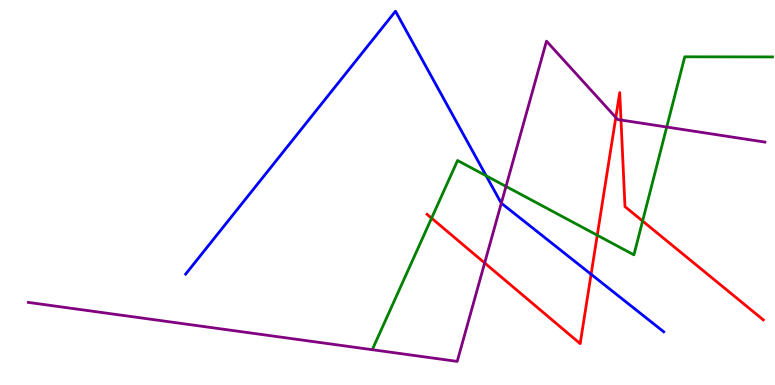[{'lines': ['blue', 'red'], 'intersections': [{'x': 7.63, 'y': 2.88}]}, {'lines': ['green', 'red'], 'intersections': [{'x': 5.57, 'y': 4.33}, {'x': 7.71, 'y': 3.89}, {'x': 8.29, 'y': 4.26}]}, {'lines': ['purple', 'red'], 'intersections': [{'x': 6.25, 'y': 3.17}, {'x': 7.95, 'y': 6.95}, {'x': 8.01, 'y': 6.88}]}, {'lines': ['blue', 'green'], 'intersections': [{'x': 6.27, 'y': 5.43}]}, {'lines': ['blue', 'purple'], 'intersections': [{'x': 6.47, 'y': 4.72}]}, {'lines': ['green', 'purple'], 'intersections': [{'x': 6.53, 'y': 5.16}, {'x': 8.6, 'y': 6.7}]}]